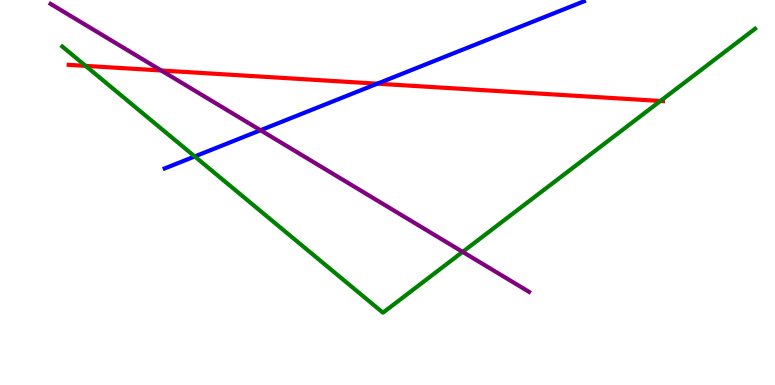[{'lines': ['blue', 'red'], 'intersections': [{'x': 4.87, 'y': 7.83}]}, {'lines': ['green', 'red'], 'intersections': [{'x': 1.1, 'y': 8.29}, {'x': 8.52, 'y': 7.38}]}, {'lines': ['purple', 'red'], 'intersections': [{'x': 2.08, 'y': 8.17}]}, {'lines': ['blue', 'green'], 'intersections': [{'x': 2.51, 'y': 5.94}]}, {'lines': ['blue', 'purple'], 'intersections': [{'x': 3.36, 'y': 6.62}]}, {'lines': ['green', 'purple'], 'intersections': [{'x': 5.97, 'y': 3.46}]}]